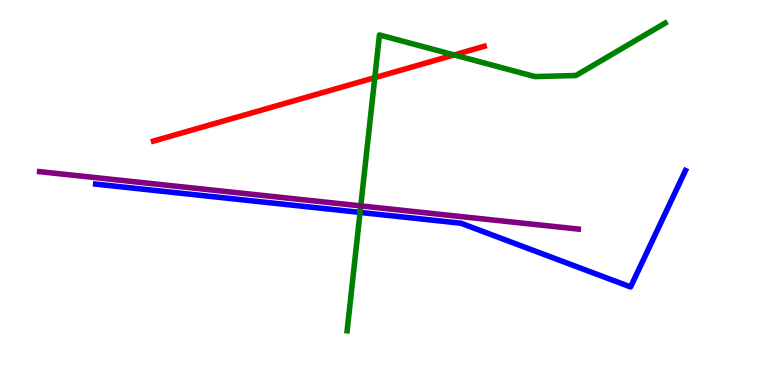[{'lines': ['blue', 'red'], 'intersections': []}, {'lines': ['green', 'red'], 'intersections': [{'x': 4.84, 'y': 7.98}, {'x': 5.86, 'y': 8.57}]}, {'lines': ['purple', 'red'], 'intersections': []}, {'lines': ['blue', 'green'], 'intersections': [{'x': 4.65, 'y': 4.48}]}, {'lines': ['blue', 'purple'], 'intersections': []}, {'lines': ['green', 'purple'], 'intersections': [{'x': 4.66, 'y': 4.65}]}]